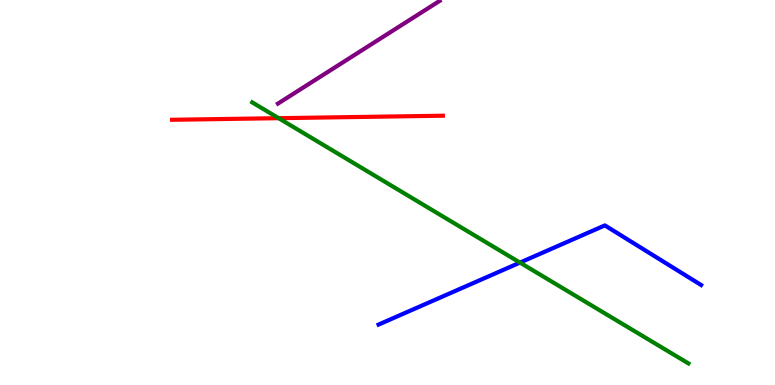[{'lines': ['blue', 'red'], 'intersections': []}, {'lines': ['green', 'red'], 'intersections': [{'x': 3.6, 'y': 6.93}]}, {'lines': ['purple', 'red'], 'intersections': []}, {'lines': ['blue', 'green'], 'intersections': [{'x': 6.71, 'y': 3.18}]}, {'lines': ['blue', 'purple'], 'intersections': []}, {'lines': ['green', 'purple'], 'intersections': []}]